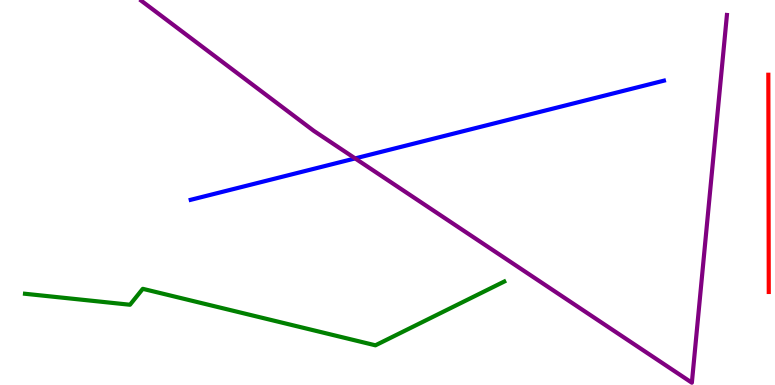[{'lines': ['blue', 'red'], 'intersections': []}, {'lines': ['green', 'red'], 'intersections': []}, {'lines': ['purple', 'red'], 'intersections': []}, {'lines': ['blue', 'green'], 'intersections': []}, {'lines': ['blue', 'purple'], 'intersections': [{'x': 4.58, 'y': 5.89}]}, {'lines': ['green', 'purple'], 'intersections': []}]